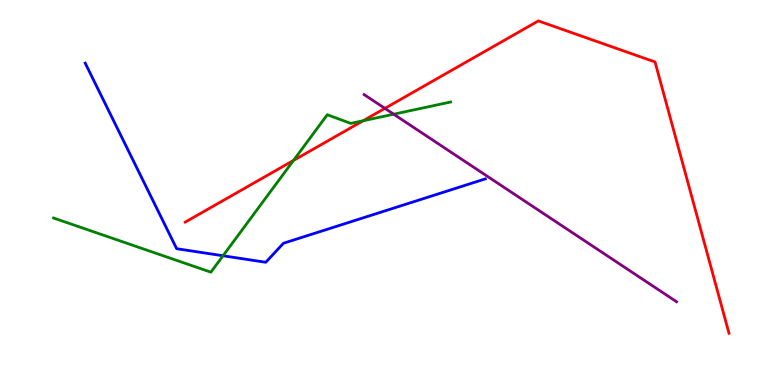[{'lines': ['blue', 'red'], 'intersections': []}, {'lines': ['green', 'red'], 'intersections': [{'x': 3.79, 'y': 5.83}, {'x': 4.69, 'y': 6.86}]}, {'lines': ['purple', 'red'], 'intersections': [{'x': 4.97, 'y': 7.19}]}, {'lines': ['blue', 'green'], 'intersections': [{'x': 2.88, 'y': 3.36}]}, {'lines': ['blue', 'purple'], 'intersections': []}, {'lines': ['green', 'purple'], 'intersections': [{'x': 5.08, 'y': 7.03}]}]